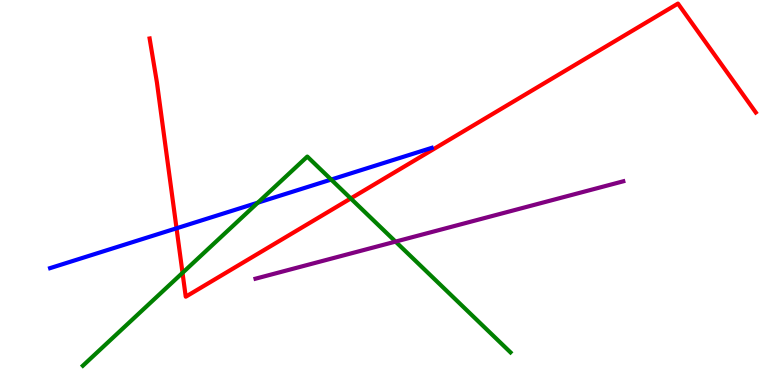[{'lines': ['blue', 'red'], 'intersections': [{'x': 2.28, 'y': 4.07}]}, {'lines': ['green', 'red'], 'intersections': [{'x': 2.36, 'y': 2.91}, {'x': 4.53, 'y': 4.85}]}, {'lines': ['purple', 'red'], 'intersections': []}, {'lines': ['blue', 'green'], 'intersections': [{'x': 3.33, 'y': 4.74}, {'x': 4.27, 'y': 5.34}]}, {'lines': ['blue', 'purple'], 'intersections': []}, {'lines': ['green', 'purple'], 'intersections': [{'x': 5.1, 'y': 3.72}]}]